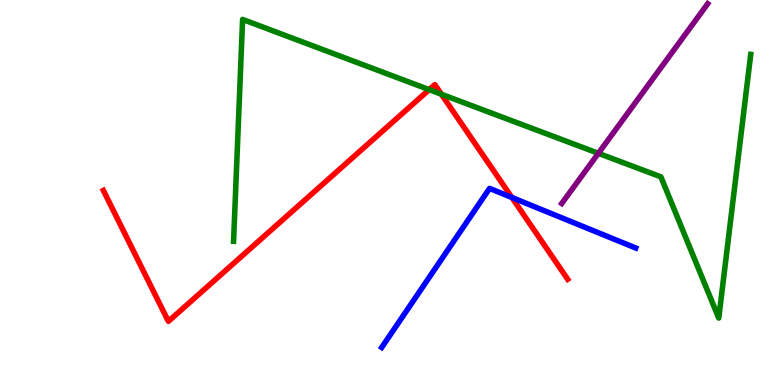[{'lines': ['blue', 'red'], 'intersections': [{'x': 6.6, 'y': 4.87}]}, {'lines': ['green', 'red'], 'intersections': [{'x': 5.54, 'y': 7.67}, {'x': 5.7, 'y': 7.55}]}, {'lines': ['purple', 'red'], 'intersections': []}, {'lines': ['blue', 'green'], 'intersections': []}, {'lines': ['blue', 'purple'], 'intersections': []}, {'lines': ['green', 'purple'], 'intersections': [{'x': 7.72, 'y': 6.02}]}]